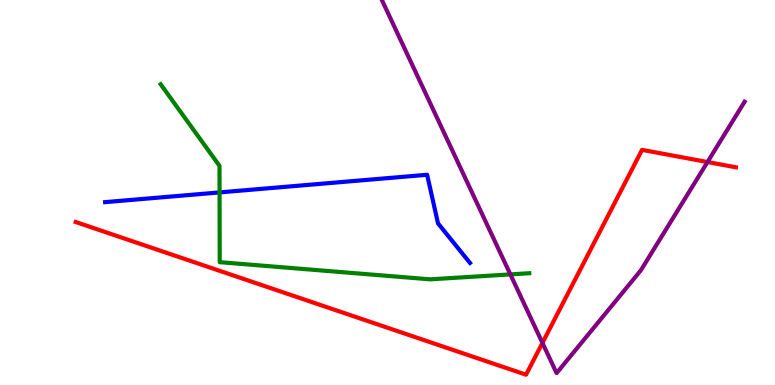[{'lines': ['blue', 'red'], 'intersections': []}, {'lines': ['green', 'red'], 'intersections': []}, {'lines': ['purple', 'red'], 'intersections': [{'x': 7.0, 'y': 1.09}, {'x': 9.13, 'y': 5.79}]}, {'lines': ['blue', 'green'], 'intersections': [{'x': 2.83, 'y': 5.0}]}, {'lines': ['blue', 'purple'], 'intersections': []}, {'lines': ['green', 'purple'], 'intersections': [{'x': 6.59, 'y': 2.87}]}]